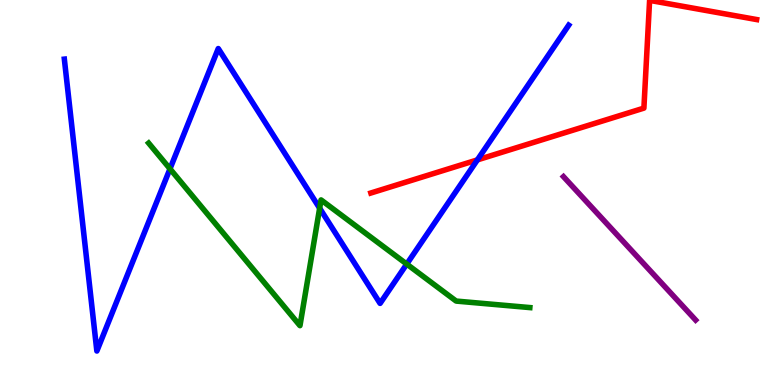[{'lines': ['blue', 'red'], 'intersections': [{'x': 6.16, 'y': 5.85}]}, {'lines': ['green', 'red'], 'intersections': []}, {'lines': ['purple', 'red'], 'intersections': []}, {'lines': ['blue', 'green'], 'intersections': [{'x': 2.19, 'y': 5.61}, {'x': 4.12, 'y': 4.59}, {'x': 5.25, 'y': 3.14}]}, {'lines': ['blue', 'purple'], 'intersections': []}, {'lines': ['green', 'purple'], 'intersections': []}]